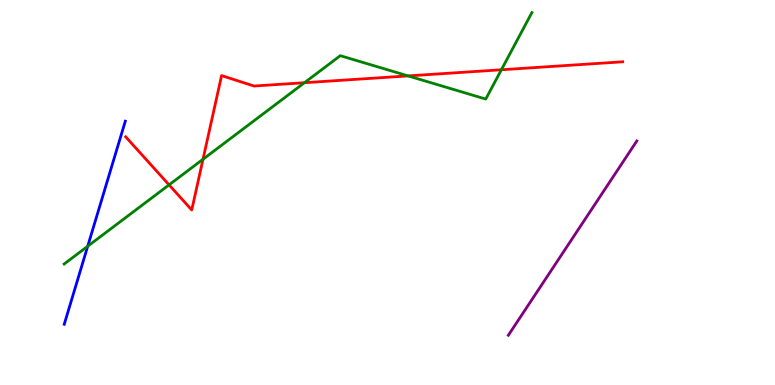[{'lines': ['blue', 'red'], 'intersections': []}, {'lines': ['green', 'red'], 'intersections': [{'x': 2.18, 'y': 5.2}, {'x': 2.62, 'y': 5.86}, {'x': 3.93, 'y': 7.85}, {'x': 5.27, 'y': 8.03}, {'x': 6.47, 'y': 8.19}]}, {'lines': ['purple', 'red'], 'intersections': []}, {'lines': ['blue', 'green'], 'intersections': [{'x': 1.13, 'y': 3.6}]}, {'lines': ['blue', 'purple'], 'intersections': []}, {'lines': ['green', 'purple'], 'intersections': []}]